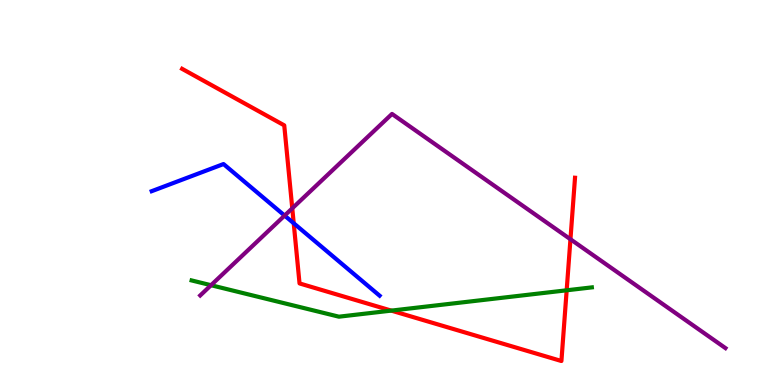[{'lines': ['blue', 'red'], 'intersections': [{'x': 3.79, 'y': 4.2}]}, {'lines': ['green', 'red'], 'intersections': [{'x': 5.05, 'y': 1.93}, {'x': 7.31, 'y': 2.46}]}, {'lines': ['purple', 'red'], 'intersections': [{'x': 3.77, 'y': 4.59}, {'x': 7.36, 'y': 3.79}]}, {'lines': ['blue', 'green'], 'intersections': []}, {'lines': ['blue', 'purple'], 'intersections': [{'x': 3.67, 'y': 4.4}]}, {'lines': ['green', 'purple'], 'intersections': [{'x': 2.72, 'y': 2.59}]}]